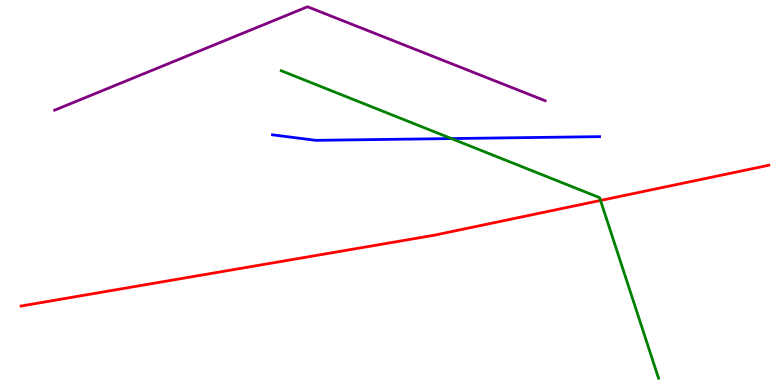[{'lines': ['blue', 'red'], 'intersections': []}, {'lines': ['green', 'red'], 'intersections': [{'x': 7.75, 'y': 4.79}]}, {'lines': ['purple', 'red'], 'intersections': []}, {'lines': ['blue', 'green'], 'intersections': [{'x': 5.82, 'y': 6.4}]}, {'lines': ['blue', 'purple'], 'intersections': []}, {'lines': ['green', 'purple'], 'intersections': []}]